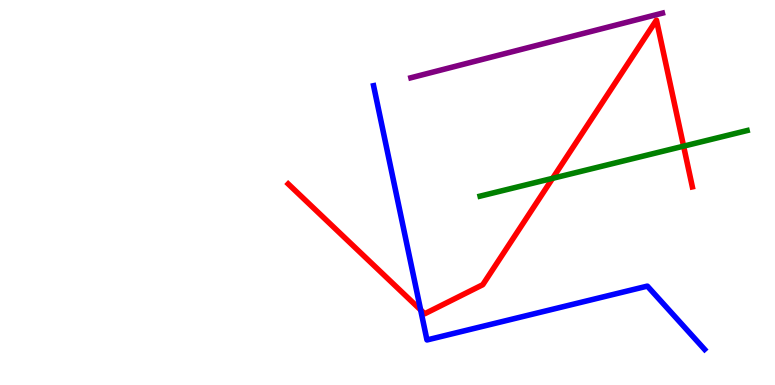[{'lines': ['blue', 'red'], 'intersections': [{'x': 5.43, 'y': 1.95}]}, {'lines': ['green', 'red'], 'intersections': [{'x': 7.13, 'y': 5.37}, {'x': 8.82, 'y': 6.2}]}, {'lines': ['purple', 'red'], 'intersections': []}, {'lines': ['blue', 'green'], 'intersections': []}, {'lines': ['blue', 'purple'], 'intersections': []}, {'lines': ['green', 'purple'], 'intersections': []}]